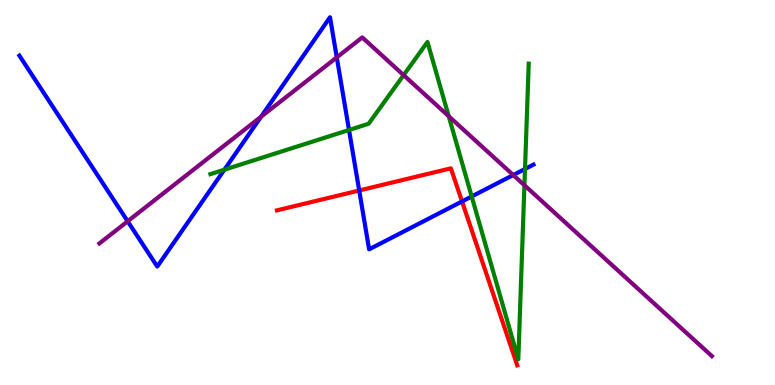[{'lines': ['blue', 'red'], 'intersections': [{'x': 4.63, 'y': 5.05}, {'x': 5.96, 'y': 4.77}]}, {'lines': ['green', 'red'], 'intersections': []}, {'lines': ['purple', 'red'], 'intersections': []}, {'lines': ['blue', 'green'], 'intersections': [{'x': 2.9, 'y': 5.59}, {'x': 4.5, 'y': 6.62}, {'x': 6.09, 'y': 4.9}, {'x': 6.77, 'y': 5.61}]}, {'lines': ['blue', 'purple'], 'intersections': [{'x': 1.65, 'y': 4.25}, {'x': 3.37, 'y': 6.97}, {'x': 4.35, 'y': 8.51}, {'x': 6.62, 'y': 5.45}]}, {'lines': ['green', 'purple'], 'intersections': [{'x': 5.21, 'y': 8.05}, {'x': 5.79, 'y': 6.98}, {'x': 6.77, 'y': 5.19}]}]